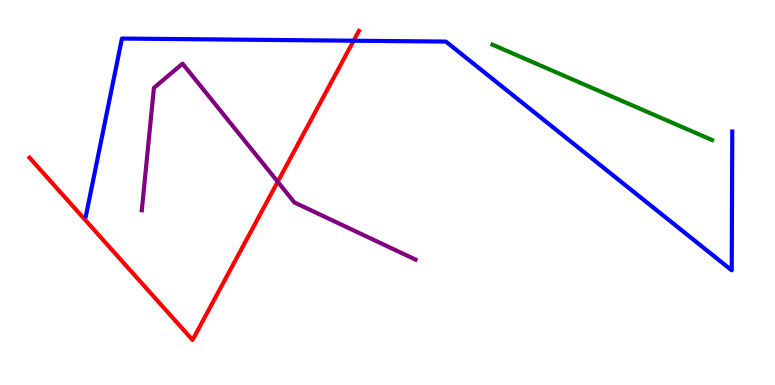[{'lines': ['blue', 'red'], 'intersections': [{'x': 4.56, 'y': 8.94}]}, {'lines': ['green', 'red'], 'intersections': []}, {'lines': ['purple', 'red'], 'intersections': [{'x': 3.58, 'y': 5.28}]}, {'lines': ['blue', 'green'], 'intersections': []}, {'lines': ['blue', 'purple'], 'intersections': []}, {'lines': ['green', 'purple'], 'intersections': []}]